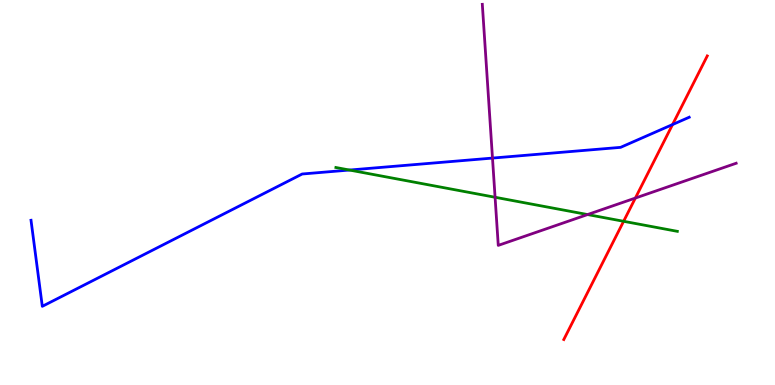[{'lines': ['blue', 'red'], 'intersections': [{'x': 8.68, 'y': 6.76}]}, {'lines': ['green', 'red'], 'intersections': [{'x': 8.05, 'y': 4.25}]}, {'lines': ['purple', 'red'], 'intersections': [{'x': 8.2, 'y': 4.86}]}, {'lines': ['blue', 'green'], 'intersections': [{'x': 4.51, 'y': 5.58}]}, {'lines': ['blue', 'purple'], 'intersections': [{'x': 6.35, 'y': 5.89}]}, {'lines': ['green', 'purple'], 'intersections': [{'x': 6.39, 'y': 4.88}, {'x': 7.58, 'y': 4.43}]}]